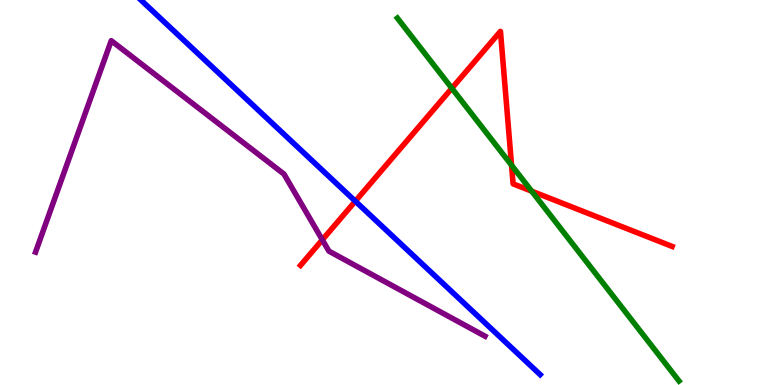[{'lines': ['blue', 'red'], 'intersections': [{'x': 4.58, 'y': 4.77}]}, {'lines': ['green', 'red'], 'intersections': [{'x': 5.83, 'y': 7.71}, {'x': 6.6, 'y': 5.71}, {'x': 6.86, 'y': 5.03}]}, {'lines': ['purple', 'red'], 'intersections': [{'x': 4.16, 'y': 3.77}]}, {'lines': ['blue', 'green'], 'intersections': []}, {'lines': ['blue', 'purple'], 'intersections': []}, {'lines': ['green', 'purple'], 'intersections': []}]